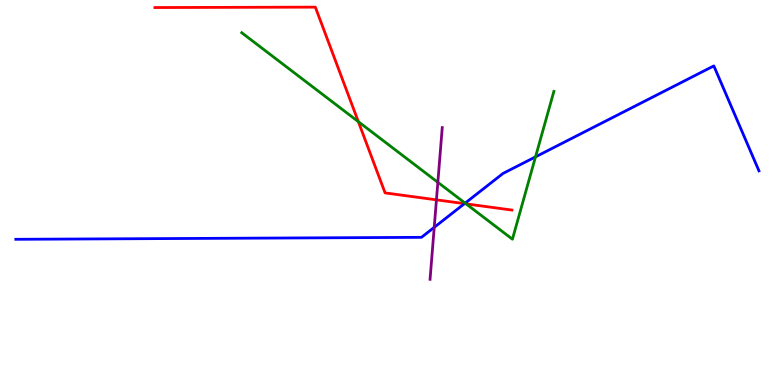[{'lines': ['blue', 'red'], 'intersections': [{'x': 5.99, 'y': 4.71}]}, {'lines': ['green', 'red'], 'intersections': [{'x': 4.62, 'y': 6.84}, {'x': 6.01, 'y': 4.7}]}, {'lines': ['purple', 'red'], 'intersections': [{'x': 5.63, 'y': 4.81}]}, {'lines': ['blue', 'green'], 'intersections': [{'x': 6.0, 'y': 4.72}, {'x': 6.91, 'y': 5.93}]}, {'lines': ['blue', 'purple'], 'intersections': [{'x': 5.6, 'y': 4.1}]}, {'lines': ['green', 'purple'], 'intersections': [{'x': 5.65, 'y': 5.26}]}]